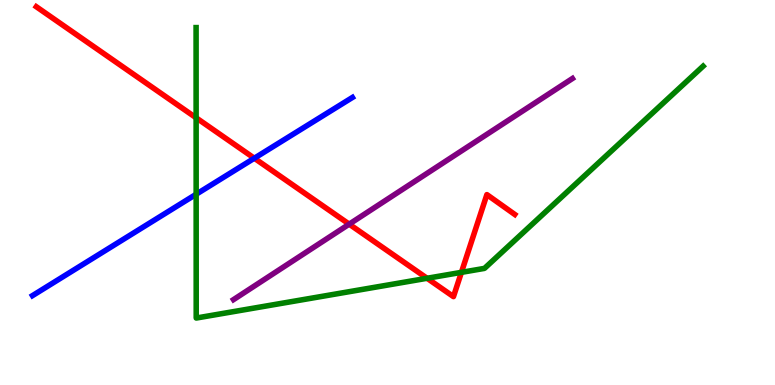[{'lines': ['blue', 'red'], 'intersections': [{'x': 3.28, 'y': 5.89}]}, {'lines': ['green', 'red'], 'intersections': [{'x': 2.53, 'y': 6.94}, {'x': 5.51, 'y': 2.77}, {'x': 5.95, 'y': 2.93}]}, {'lines': ['purple', 'red'], 'intersections': [{'x': 4.51, 'y': 4.18}]}, {'lines': ['blue', 'green'], 'intersections': [{'x': 2.53, 'y': 4.95}]}, {'lines': ['blue', 'purple'], 'intersections': []}, {'lines': ['green', 'purple'], 'intersections': []}]